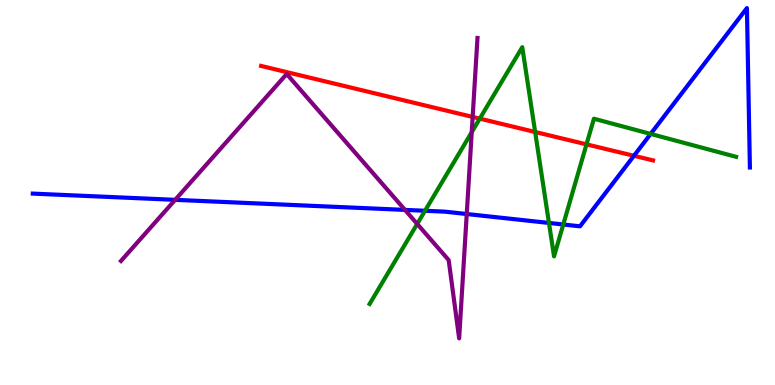[{'lines': ['blue', 'red'], 'intersections': [{'x': 8.18, 'y': 5.95}]}, {'lines': ['green', 'red'], 'intersections': [{'x': 6.19, 'y': 6.92}, {'x': 6.91, 'y': 6.57}, {'x': 7.57, 'y': 6.25}]}, {'lines': ['purple', 'red'], 'intersections': [{'x': 6.1, 'y': 6.96}]}, {'lines': ['blue', 'green'], 'intersections': [{'x': 5.48, 'y': 4.53}, {'x': 7.08, 'y': 4.21}, {'x': 7.27, 'y': 4.17}, {'x': 8.4, 'y': 6.52}]}, {'lines': ['blue', 'purple'], 'intersections': [{'x': 2.26, 'y': 4.81}, {'x': 5.23, 'y': 4.55}, {'x': 6.02, 'y': 4.44}]}, {'lines': ['green', 'purple'], 'intersections': [{'x': 5.38, 'y': 4.18}, {'x': 6.09, 'y': 6.57}]}]